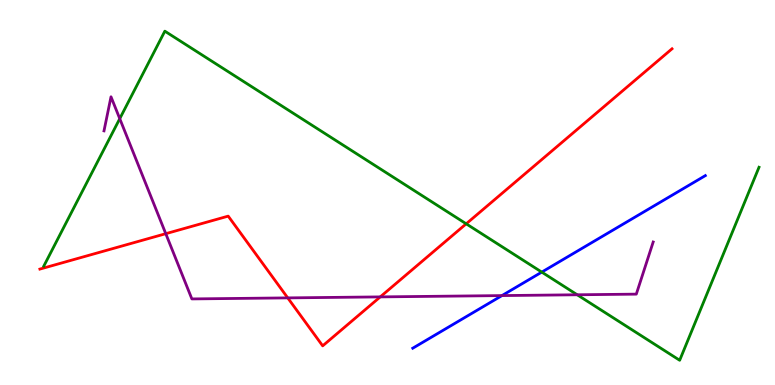[{'lines': ['blue', 'red'], 'intersections': []}, {'lines': ['green', 'red'], 'intersections': [{'x': 6.02, 'y': 4.19}]}, {'lines': ['purple', 'red'], 'intersections': [{'x': 2.14, 'y': 3.93}, {'x': 3.71, 'y': 2.26}, {'x': 4.91, 'y': 2.29}]}, {'lines': ['blue', 'green'], 'intersections': [{'x': 6.99, 'y': 2.93}]}, {'lines': ['blue', 'purple'], 'intersections': [{'x': 6.48, 'y': 2.32}]}, {'lines': ['green', 'purple'], 'intersections': [{'x': 1.55, 'y': 6.92}, {'x': 7.45, 'y': 2.34}]}]